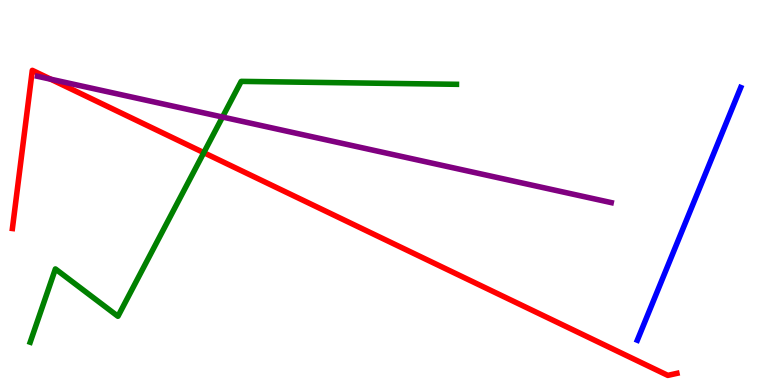[{'lines': ['blue', 'red'], 'intersections': []}, {'lines': ['green', 'red'], 'intersections': [{'x': 2.63, 'y': 6.03}]}, {'lines': ['purple', 'red'], 'intersections': [{'x': 0.656, 'y': 7.94}]}, {'lines': ['blue', 'green'], 'intersections': []}, {'lines': ['blue', 'purple'], 'intersections': []}, {'lines': ['green', 'purple'], 'intersections': [{'x': 2.87, 'y': 6.96}]}]